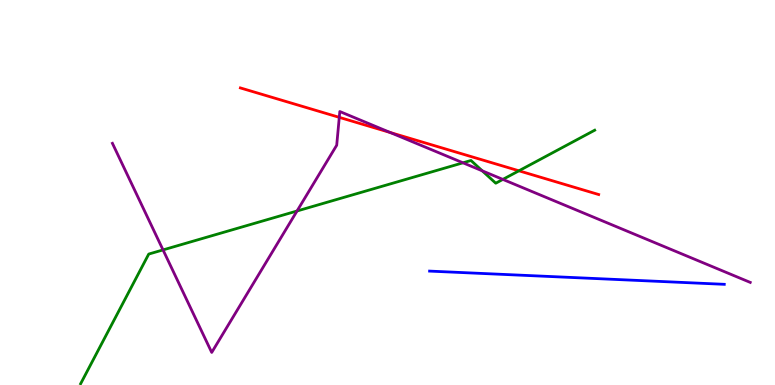[{'lines': ['blue', 'red'], 'intersections': []}, {'lines': ['green', 'red'], 'intersections': [{'x': 6.7, 'y': 5.56}]}, {'lines': ['purple', 'red'], 'intersections': [{'x': 4.38, 'y': 6.95}, {'x': 5.03, 'y': 6.56}]}, {'lines': ['blue', 'green'], 'intersections': []}, {'lines': ['blue', 'purple'], 'intersections': []}, {'lines': ['green', 'purple'], 'intersections': [{'x': 2.1, 'y': 3.51}, {'x': 3.83, 'y': 4.52}, {'x': 5.97, 'y': 5.77}, {'x': 6.22, 'y': 5.56}, {'x': 6.49, 'y': 5.34}]}]